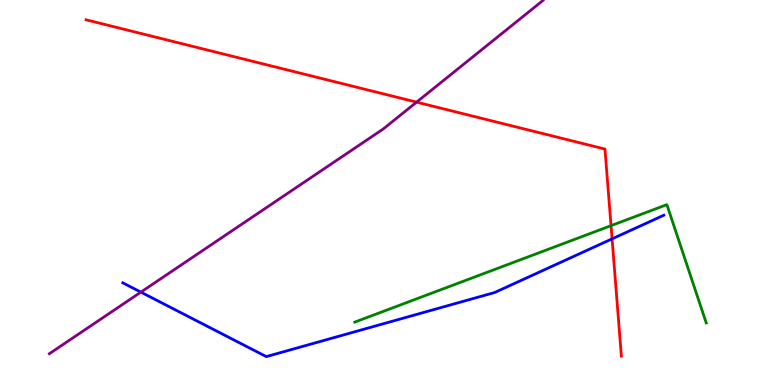[{'lines': ['blue', 'red'], 'intersections': [{'x': 7.9, 'y': 3.8}]}, {'lines': ['green', 'red'], 'intersections': [{'x': 7.88, 'y': 4.14}]}, {'lines': ['purple', 'red'], 'intersections': [{'x': 5.38, 'y': 7.35}]}, {'lines': ['blue', 'green'], 'intersections': []}, {'lines': ['blue', 'purple'], 'intersections': [{'x': 1.82, 'y': 2.41}]}, {'lines': ['green', 'purple'], 'intersections': []}]